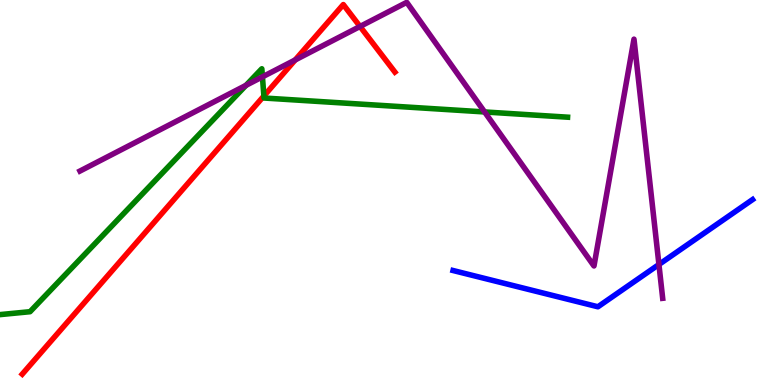[{'lines': ['blue', 'red'], 'intersections': []}, {'lines': ['green', 'red'], 'intersections': [{'x': 3.41, 'y': 7.51}]}, {'lines': ['purple', 'red'], 'intersections': [{'x': 3.81, 'y': 8.44}, {'x': 4.65, 'y': 9.31}]}, {'lines': ['blue', 'green'], 'intersections': []}, {'lines': ['blue', 'purple'], 'intersections': [{'x': 8.5, 'y': 3.13}]}, {'lines': ['green', 'purple'], 'intersections': [{'x': 3.17, 'y': 7.78}, {'x': 3.39, 'y': 8.0}, {'x': 6.25, 'y': 7.09}]}]